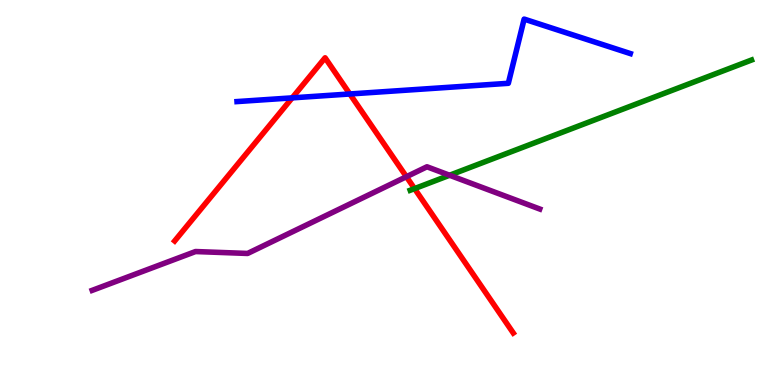[{'lines': ['blue', 'red'], 'intersections': [{'x': 3.77, 'y': 7.46}, {'x': 4.51, 'y': 7.56}]}, {'lines': ['green', 'red'], 'intersections': [{'x': 5.35, 'y': 5.1}]}, {'lines': ['purple', 'red'], 'intersections': [{'x': 5.24, 'y': 5.41}]}, {'lines': ['blue', 'green'], 'intersections': []}, {'lines': ['blue', 'purple'], 'intersections': []}, {'lines': ['green', 'purple'], 'intersections': [{'x': 5.8, 'y': 5.45}]}]